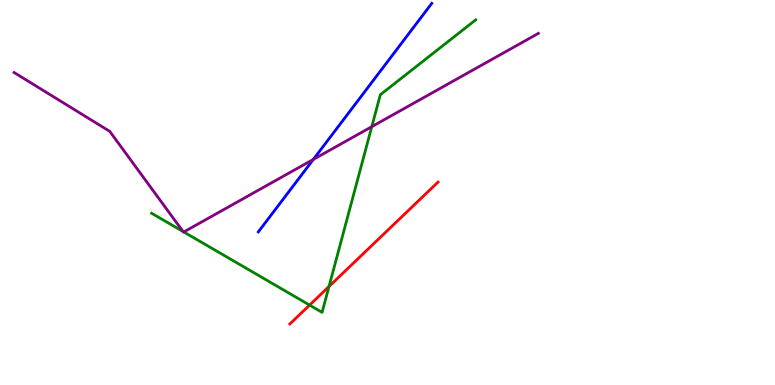[{'lines': ['blue', 'red'], 'intersections': []}, {'lines': ['green', 'red'], 'intersections': [{'x': 3.99, 'y': 2.08}, {'x': 4.25, 'y': 2.56}]}, {'lines': ['purple', 'red'], 'intersections': []}, {'lines': ['blue', 'green'], 'intersections': []}, {'lines': ['blue', 'purple'], 'intersections': [{'x': 4.04, 'y': 5.86}]}, {'lines': ['green', 'purple'], 'intersections': [{'x': 2.36, 'y': 3.99}, {'x': 2.37, 'y': 3.98}, {'x': 4.8, 'y': 6.71}]}]